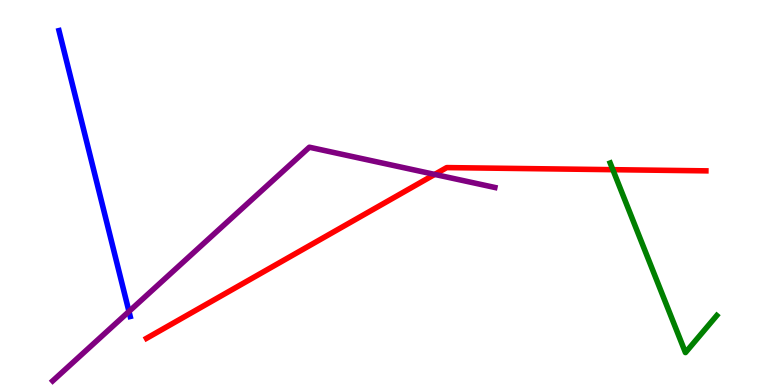[{'lines': ['blue', 'red'], 'intersections': []}, {'lines': ['green', 'red'], 'intersections': [{'x': 7.91, 'y': 5.59}]}, {'lines': ['purple', 'red'], 'intersections': [{'x': 5.61, 'y': 5.47}]}, {'lines': ['blue', 'green'], 'intersections': []}, {'lines': ['blue', 'purple'], 'intersections': [{'x': 1.66, 'y': 1.91}]}, {'lines': ['green', 'purple'], 'intersections': []}]